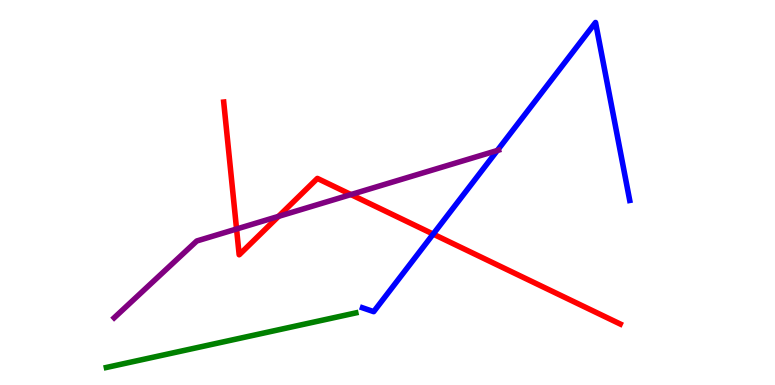[{'lines': ['blue', 'red'], 'intersections': [{'x': 5.59, 'y': 3.92}]}, {'lines': ['green', 'red'], 'intersections': []}, {'lines': ['purple', 'red'], 'intersections': [{'x': 3.05, 'y': 4.05}, {'x': 3.59, 'y': 4.38}, {'x': 4.53, 'y': 4.95}]}, {'lines': ['blue', 'green'], 'intersections': []}, {'lines': ['blue', 'purple'], 'intersections': [{'x': 6.42, 'y': 6.09}]}, {'lines': ['green', 'purple'], 'intersections': []}]